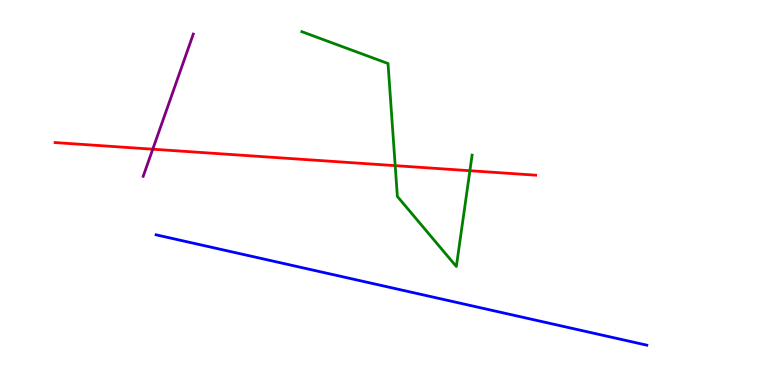[{'lines': ['blue', 'red'], 'intersections': []}, {'lines': ['green', 'red'], 'intersections': [{'x': 5.1, 'y': 5.7}, {'x': 6.06, 'y': 5.57}]}, {'lines': ['purple', 'red'], 'intersections': [{'x': 1.97, 'y': 6.12}]}, {'lines': ['blue', 'green'], 'intersections': []}, {'lines': ['blue', 'purple'], 'intersections': []}, {'lines': ['green', 'purple'], 'intersections': []}]